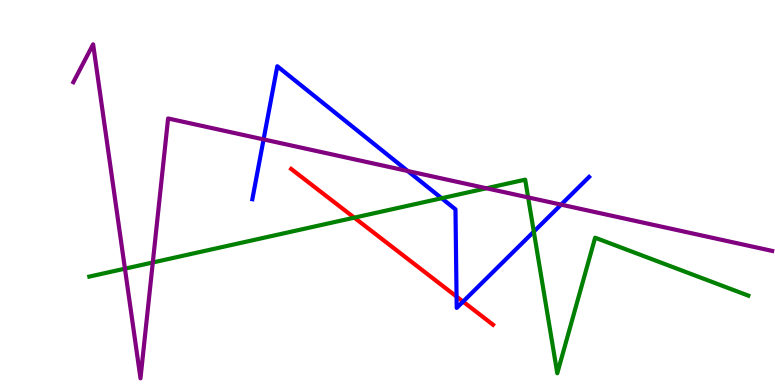[{'lines': ['blue', 'red'], 'intersections': [{'x': 5.89, 'y': 2.3}, {'x': 5.98, 'y': 2.17}]}, {'lines': ['green', 'red'], 'intersections': [{'x': 4.57, 'y': 4.35}]}, {'lines': ['purple', 'red'], 'intersections': []}, {'lines': ['blue', 'green'], 'intersections': [{'x': 5.7, 'y': 4.85}, {'x': 6.89, 'y': 3.98}]}, {'lines': ['blue', 'purple'], 'intersections': [{'x': 3.4, 'y': 6.38}, {'x': 5.26, 'y': 5.56}, {'x': 7.24, 'y': 4.68}]}, {'lines': ['green', 'purple'], 'intersections': [{'x': 1.61, 'y': 3.02}, {'x': 1.97, 'y': 3.18}, {'x': 6.28, 'y': 5.11}, {'x': 6.81, 'y': 4.87}]}]